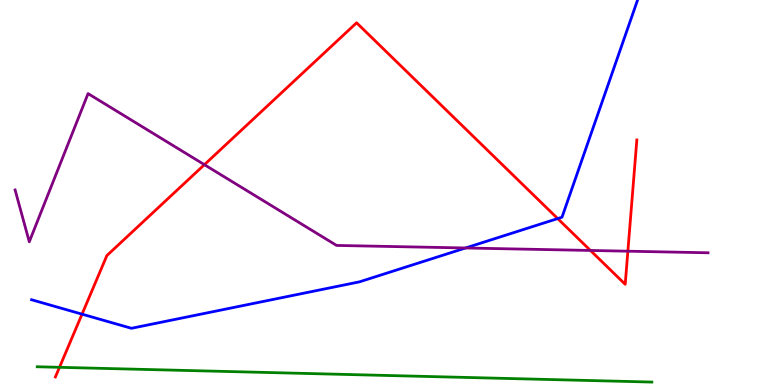[{'lines': ['blue', 'red'], 'intersections': [{'x': 1.06, 'y': 1.84}, {'x': 7.2, 'y': 4.32}]}, {'lines': ['green', 'red'], 'intersections': [{'x': 0.768, 'y': 0.459}]}, {'lines': ['purple', 'red'], 'intersections': [{'x': 2.64, 'y': 5.72}, {'x': 7.62, 'y': 3.49}, {'x': 8.1, 'y': 3.48}]}, {'lines': ['blue', 'green'], 'intersections': []}, {'lines': ['blue', 'purple'], 'intersections': [{'x': 6.01, 'y': 3.56}]}, {'lines': ['green', 'purple'], 'intersections': []}]